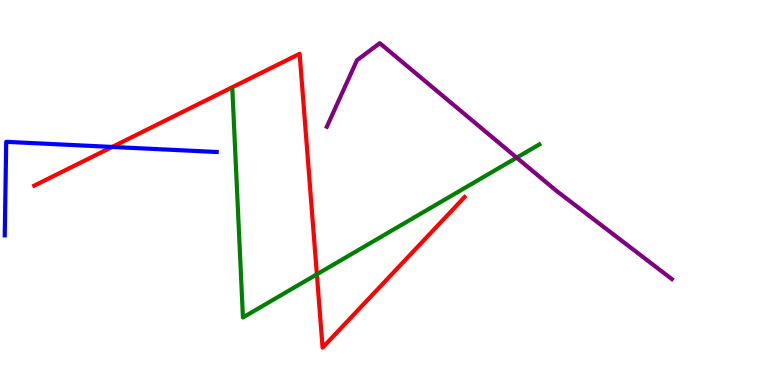[{'lines': ['blue', 'red'], 'intersections': [{'x': 1.45, 'y': 6.18}]}, {'lines': ['green', 'red'], 'intersections': [{'x': 4.09, 'y': 2.88}]}, {'lines': ['purple', 'red'], 'intersections': []}, {'lines': ['blue', 'green'], 'intersections': []}, {'lines': ['blue', 'purple'], 'intersections': []}, {'lines': ['green', 'purple'], 'intersections': [{'x': 6.67, 'y': 5.9}]}]